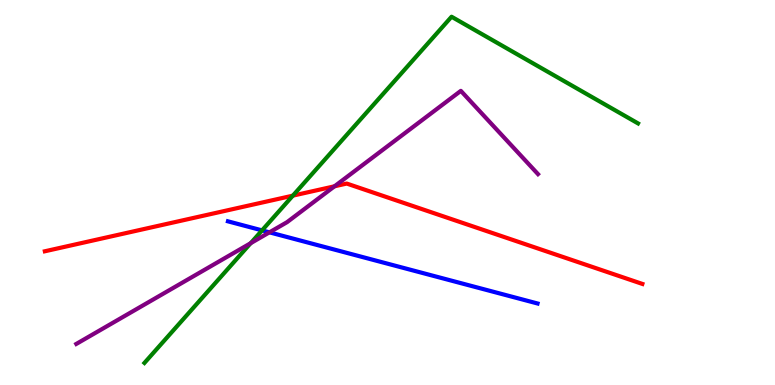[{'lines': ['blue', 'red'], 'intersections': []}, {'lines': ['green', 'red'], 'intersections': [{'x': 3.78, 'y': 4.92}]}, {'lines': ['purple', 'red'], 'intersections': [{'x': 4.32, 'y': 5.16}]}, {'lines': ['blue', 'green'], 'intersections': [{'x': 3.38, 'y': 4.02}]}, {'lines': ['blue', 'purple'], 'intersections': [{'x': 3.48, 'y': 3.97}]}, {'lines': ['green', 'purple'], 'intersections': [{'x': 3.23, 'y': 3.68}]}]